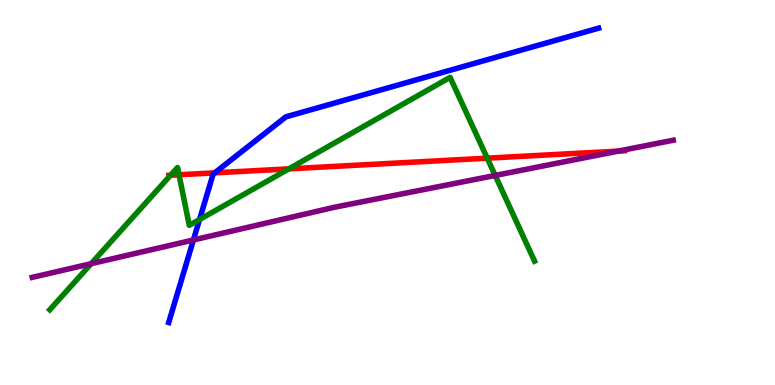[{'lines': ['blue', 'red'], 'intersections': [{'x': 2.77, 'y': 5.51}]}, {'lines': ['green', 'red'], 'intersections': [{'x': 2.2, 'y': 5.45}, {'x': 2.31, 'y': 5.46}, {'x': 3.73, 'y': 5.61}, {'x': 6.29, 'y': 5.89}]}, {'lines': ['purple', 'red'], 'intersections': [{'x': 7.98, 'y': 6.08}]}, {'lines': ['blue', 'green'], 'intersections': [{'x': 2.57, 'y': 4.3}]}, {'lines': ['blue', 'purple'], 'intersections': [{'x': 2.5, 'y': 3.77}]}, {'lines': ['green', 'purple'], 'intersections': [{'x': 1.18, 'y': 3.15}, {'x': 6.39, 'y': 5.44}]}]